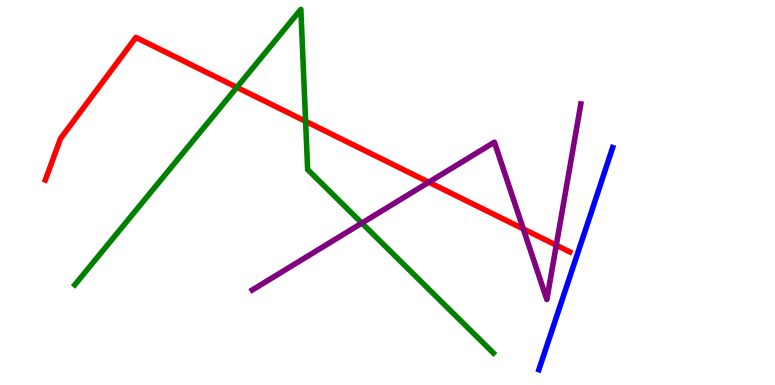[{'lines': ['blue', 'red'], 'intersections': []}, {'lines': ['green', 'red'], 'intersections': [{'x': 3.06, 'y': 7.73}, {'x': 3.94, 'y': 6.85}]}, {'lines': ['purple', 'red'], 'intersections': [{'x': 5.53, 'y': 5.27}, {'x': 6.75, 'y': 4.05}, {'x': 7.18, 'y': 3.63}]}, {'lines': ['blue', 'green'], 'intersections': []}, {'lines': ['blue', 'purple'], 'intersections': []}, {'lines': ['green', 'purple'], 'intersections': [{'x': 4.67, 'y': 4.21}]}]